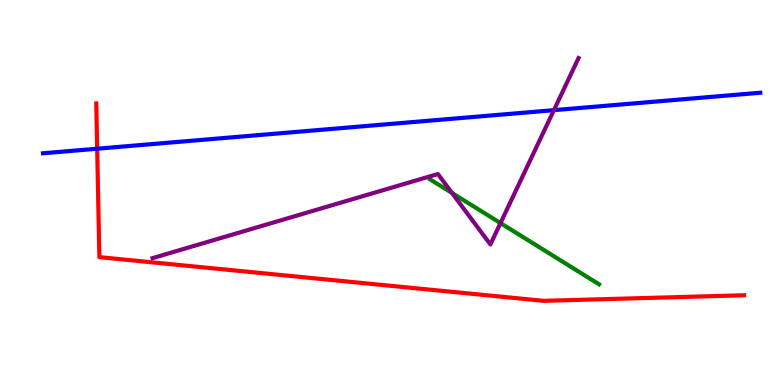[{'lines': ['blue', 'red'], 'intersections': [{'x': 1.25, 'y': 6.14}]}, {'lines': ['green', 'red'], 'intersections': []}, {'lines': ['purple', 'red'], 'intersections': []}, {'lines': ['blue', 'green'], 'intersections': []}, {'lines': ['blue', 'purple'], 'intersections': [{'x': 7.15, 'y': 7.14}]}, {'lines': ['green', 'purple'], 'intersections': [{'x': 5.83, 'y': 4.99}, {'x': 6.46, 'y': 4.21}]}]